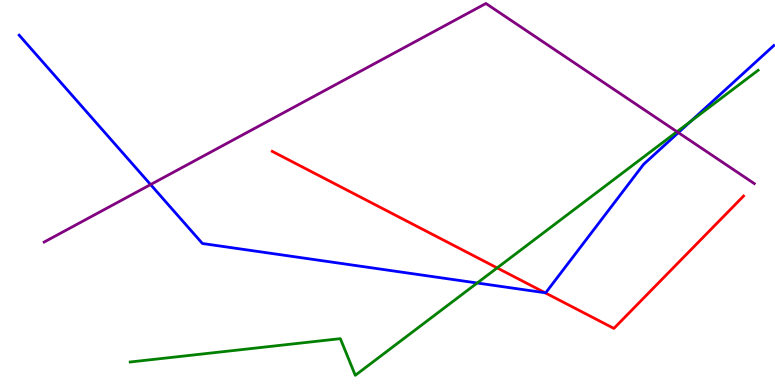[{'lines': ['blue', 'red'], 'intersections': [{'x': 7.03, 'y': 2.4}]}, {'lines': ['green', 'red'], 'intersections': [{'x': 6.41, 'y': 3.04}]}, {'lines': ['purple', 'red'], 'intersections': []}, {'lines': ['blue', 'green'], 'intersections': [{'x': 6.16, 'y': 2.65}, {'x': 8.91, 'y': 6.85}]}, {'lines': ['blue', 'purple'], 'intersections': [{'x': 1.94, 'y': 5.21}, {'x': 8.75, 'y': 6.56}]}, {'lines': ['green', 'purple'], 'intersections': [{'x': 8.74, 'y': 6.58}]}]